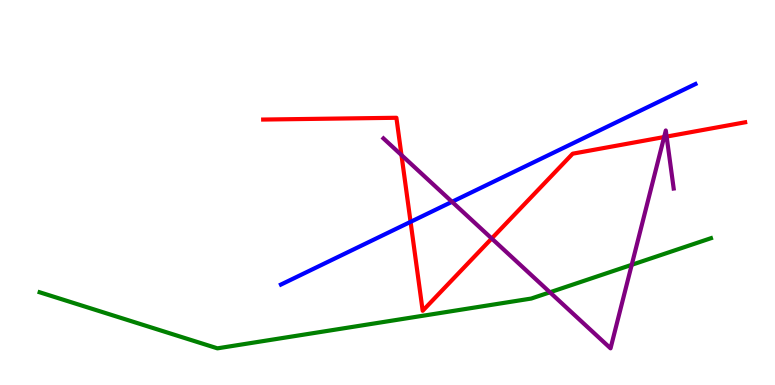[{'lines': ['blue', 'red'], 'intersections': [{'x': 5.3, 'y': 4.24}]}, {'lines': ['green', 'red'], 'intersections': []}, {'lines': ['purple', 'red'], 'intersections': [{'x': 5.18, 'y': 5.97}, {'x': 6.34, 'y': 3.81}, {'x': 8.57, 'y': 6.44}, {'x': 8.6, 'y': 6.45}]}, {'lines': ['blue', 'green'], 'intersections': []}, {'lines': ['blue', 'purple'], 'intersections': [{'x': 5.83, 'y': 4.76}]}, {'lines': ['green', 'purple'], 'intersections': [{'x': 7.1, 'y': 2.41}, {'x': 8.15, 'y': 3.12}]}]